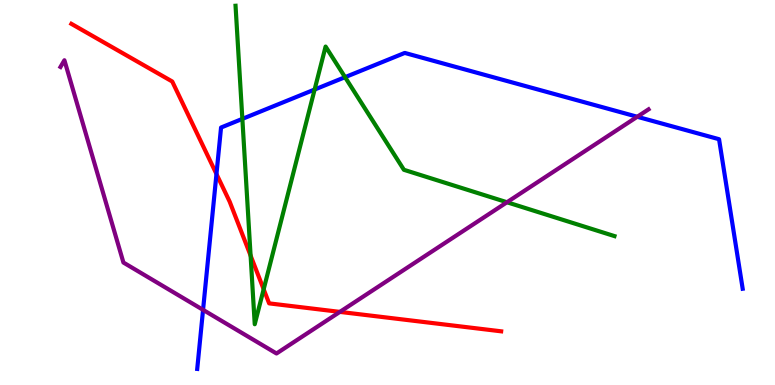[{'lines': ['blue', 'red'], 'intersections': [{'x': 2.79, 'y': 5.48}]}, {'lines': ['green', 'red'], 'intersections': [{'x': 3.23, 'y': 3.36}, {'x': 3.4, 'y': 2.49}]}, {'lines': ['purple', 'red'], 'intersections': [{'x': 4.39, 'y': 1.9}]}, {'lines': ['blue', 'green'], 'intersections': [{'x': 3.13, 'y': 6.91}, {'x': 4.06, 'y': 7.67}, {'x': 4.45, 'y': 8.0}]}, {'lines': ['blue', 'purple'], 'intersections': [{'x': 2.62, 'y': 1.95}, {'x': 8.22, 'y': 6.97}]}, {'lines': ['green', 'purple'], 'intersections': [{'x': 6.54, 'y': 4.75}]}]